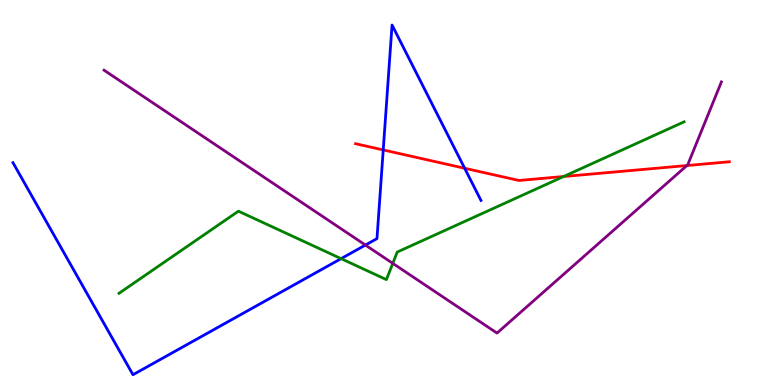[{'lines': ['blue', 'red'], 'intersections': [{'x': 4.94, 'y': 6.11}, {'x': 6.0, 'y': 5.63}]}, {'lines': ['green', 'red'], 'intersections': [{'x': 7.27, 'y': 5.42}]}, {'lines': ['purple', 'red'], 'intersections': [{'x': 8.86, 'y': 5.7}]}, {'lines': ['blue', 'green'], 'intersections': [{'x': 4.4, 'y': 3.28}]}, {'lines': ['blue', 'purple'], 'intersections': [{'x': 4.72, 'y': 3.63}]}, {'lines': ['green', 'purple'], 'intersections': [{'x': 5.07, 'y': 3.16}]}]